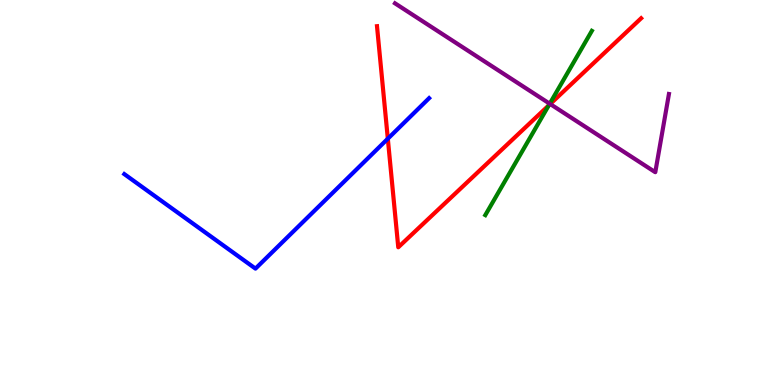[{'lines': ['blue', 'red'], 'intersections': [{'x': 5.0, 'y': 6.4}]}, {'lines': ['green', 'red'], 'intersections': [{'x': 7.08, 'y': 7.26}]}, {'lines': ['purple', 'red'], 'intersections': [{'x': 7.1, 'y': 7.3}]}, {'lines': ['blue', 'green'], 'intersections': []}, {'lines': ['blue', 'purple'], 'intersections': []}, {'lines': ['green', 'purple'], 'intersections': [{'x': 7.09, 'y': 7.31}]}]